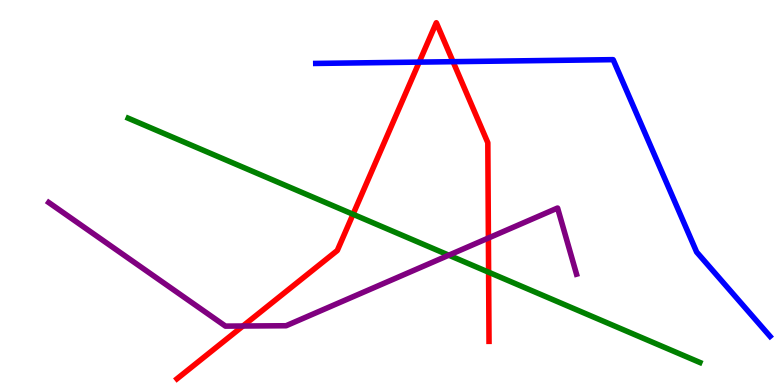[{'lines': ['blue', 'red'], 'intersections': [{'x': 5.41, 'y': 8.39}, {'x': 5.85, 'y': 8.4}]}, {'lines': ['green', 'red'], 'intersections': [{'x': 4.56, 'y': 4.43}, {'x': 6.3, 'y': 2.93}]}, {'lines': ['purple', 'red'], 'intersections': [{'x': 3.13, 'y': 1.53}, {'x': 6.3, 'y': 3.82}]}, {'lines': ['blue', 'green'], 'intersections': []}, {'lines': ['blue', 'purple'], 'intersections': []}, {'lines': ['green', 'purple'], 'intersections': [{'x': 5.79, 'y': 3.37}]}]